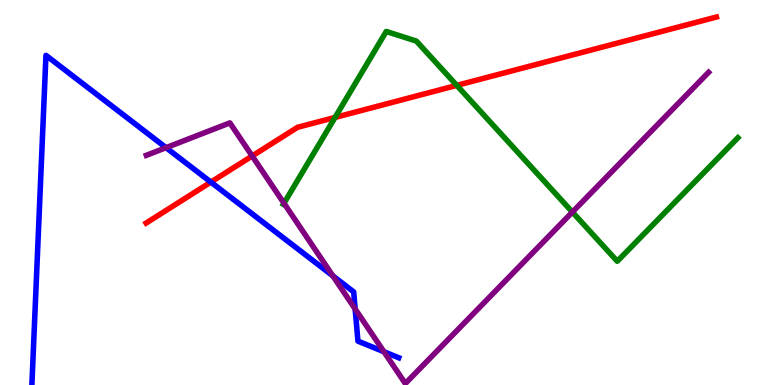[{'lines': ['blue', 'red'], 'intersections': [{'x': 2.72, 'y': 5.27}]}, {'lines': ['green', 'red'], 'intersections': [{'x': 4.32, 'y': 6.95}, {'x': 5.89, 'y': 7.78}]}, {'lines': ['purple', 'red'], 'intersections': [{'x': 3.25, 'y': 5.95}]}, {'lines': ['blue', 'green'], 'intersections': []}, {'lines': ['blue', 'purple'], 'intersections': [{'x': 2.14, 'y': 6.16}, {'x': 4.3, 'y': 2.83}, {'x': 4.58, 'y': 1.97}, {'x': 4.95, 'y': 0.864}]}, {'lines': ['green', 'purple'], 'intersections': [{'x': 3.66, 'y': 4.72}, {'x': 7.39, 'y': 4.49}]}]